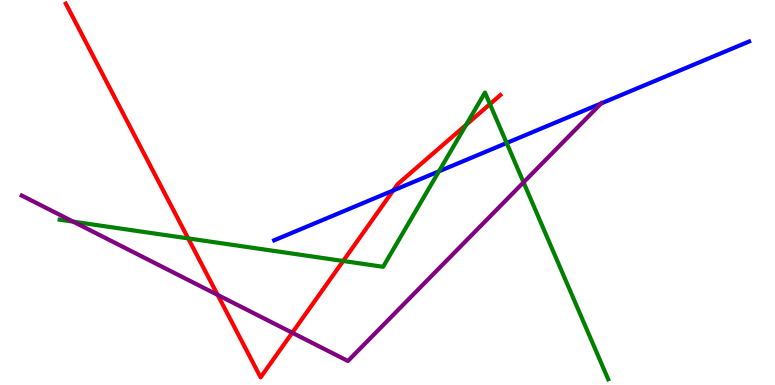[{'lines': ['blue', 'red'], 'intersections': [{'x': 5.07, 'y': 5.05}]}, {'lines': ['green', 'red'], 'intersections': [{'x': 2.43, 'y': 3.81}, {'x': 4.43, 'y': 3.22}, {'x': 6.01, 'y': 6.76}, {'x': 6.32, 'y': 7.3}]}, {'lines': ['purple', 'red'], 'intersections': [{'x': 2.81, 'y': 2.34}, {'x': 3.77, 'y': 1.36}]}, {'lines': ['blue', 'green'], 'intersections': [{'x': 5.66, 'y': 5.55}, {'x': 6.54, 'y': 6.29}]}, {'lines': ['blue', 'purple'], 'intersections': [{'x': 7.76, 'y': 7.31}]}, {'lines': ['green', 'purple'], 'intersections': [{'x': 0.945, 'y': 4.24}, {'x': 6.76, 'y': 5.26}]}]